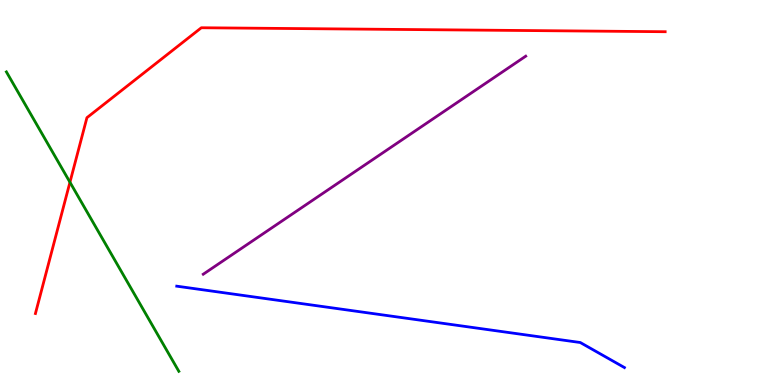[{'lines': ['blue', 'red'], 'intersections': []}, {'lines': ['green', 'red'], 'intersections': [{'x': 0.903, 'y': 5.27}]}, {'lines': ['purple', 'red'], 'intersections': []}, {'lines': ['blue', 'green'], 'intersections': []}, {'lines': ['blue', 'purple'], 'intersections': []}, {'lines': ['green', 'purple'], 'intersections': []}]